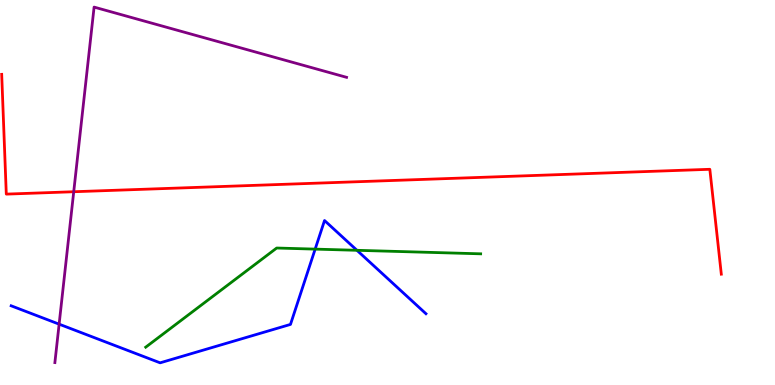[{'lines': ['blue', 'red'], 'intersections': []}, {'lines': ['green', 'red'], 'intersections': []}, {'lines': ['purple', 'red'], 'intersections': [{'x': 0.951, 'y': 5.02}]}, {'lines': ['blue', 'green'], 'intersections': [{'x': 4.07, 'y': 3.53}, {'x': 4.61, 'y': 3.5}]}, {'lines': ['blue', 'purple'], 'intersections': [{'x': 0.763, 'y': 1.58}]}, {'lines': ['green', 'purple'], 'intersections': []}]